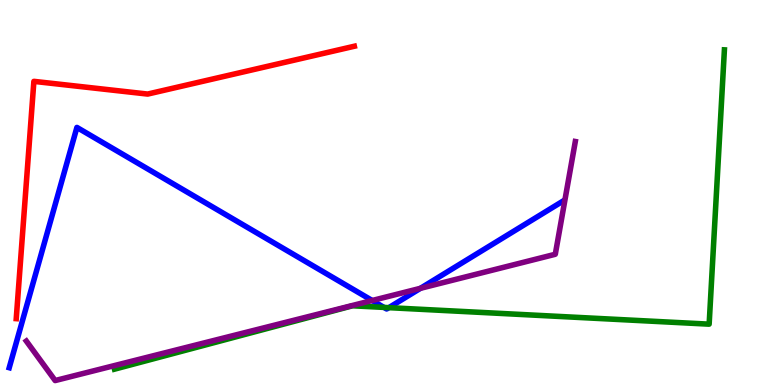[{'lines': ['blue', 'red'], 'intersections': []}, {'lines': ['green', 'red'], 'intersections': []}, {'lines': ['purple', 'red'], 'intersections': []}, {'lines': ['blue', 'green'], 'intersections': [{'x': 4.95, 'y': 2.02}, {'x': 5.02, 'y': 2.01}]}, {'lines': ['blue', 'purple'], 'intersections': [{'x': 4.8, 'y': 2.19}, {'x': 5.43, 'y': 2.51}]}, {'lines': ['green', 'purple'], 'intersections': []}]